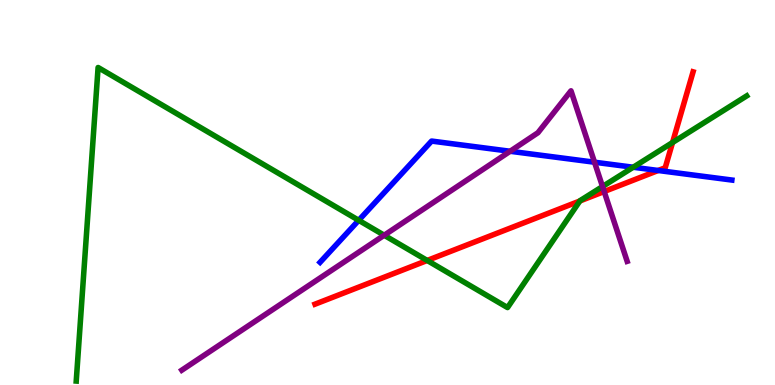[{'lines': ['blue', 'red'], 'intersections': [{'x': 8.49, 'y': 5.57}]}, {'lines': ['green', 'red'], 'intersections': [{'x': 5.51, 'y': 3.23}, {'x': 7.48, 'y': 4.78}, {'x': 8.68, 'y': 6.3}]}, {'lines': ['purple', 'red'], 'intersections': [{'x': 7.8, 'y': 5.03}]}, {'lines': ['blue', 'green'], 'intersections': [{'x': 4.63, 'y': 4.28}, {'x': 8.17, 'y': 5.66}]}, {'lines': ['blue', 'purple'], 'intersections': [{'x': 6.58, 'y': 6.07}, {'x': 7.67, 'y': 5.79}]}, {'lines': ['green', 'purple'], 'intersections': [{'x': 4.96, 'y': 3.89}, {'x': 7.77, 'y': 5.16}]}]